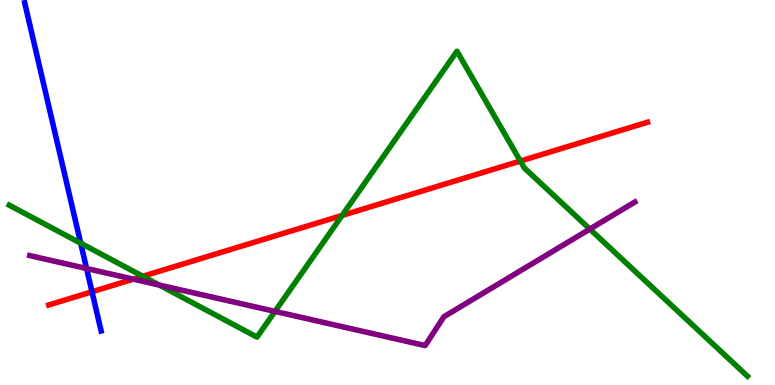[{'lines': ['blue', 'red'], 'intersections': [{'x': 1.19, 'y': 2.42}]}, {'lines': ['green', 'red'], 'intersections': [{'x': 1.84, 'y': 2.82}, {'x': 4.41, 'y': 4.4}, {'x': 6.71, 'y': 5.82}]}, {'lines': ['purple', 'red'], 'intersections': [{'x': 1.72, 'y': 2.75}]}, {'lines': ['blue', 'green'], 'intersections': [{'x': 1.04, 'y': 3.68}]}, {'lines': ['blue', 'purple'], 'intersections': [{'x': 1.12, 'y': 3.03}]}, {'lines': ['green', 'purple'], 'intersections': [{'x': 2.06, 'y': 2.6}, {'x': 3.55, 'y': 1.91}, {'x': 7.61, 'y': 4.05}]}]